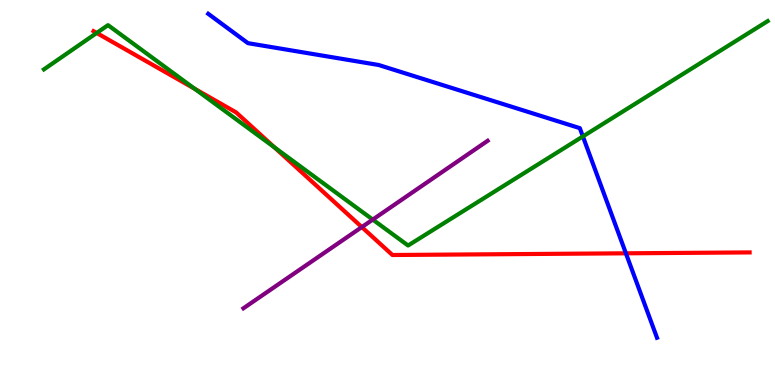[{'lines': ['blue', 'red'], 'intersections': [{'x': 8.08, 'y': 3.42}]}, {'lines': ['green', 'red'], 'intersections': [{'x': 1.25, 'y': 9.14}, {'x': 2.51, 'y': 7.69}, {'x': 3.54, 'y': 6.17}]}, {'lines': ['purple', 'red'], 'intersections': [{'x': 4.67, 'y': 4.1}]}, {'lines': ['blue', 'green'], 'intersections': [{'x': 7.52, 'y': 6.46}]}, {'lines': ['blue', 'purple'], 'intersections': []}, {'lines': ['green', 'purple'], 'intersections': [{'x': 4.81, 'y': 4.3}]}]